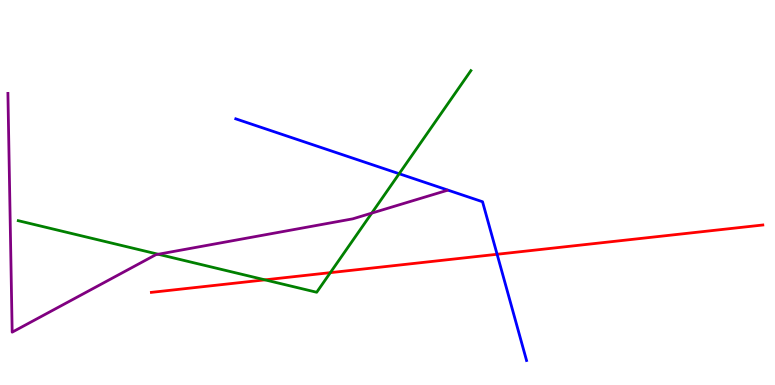[{'lines': ['blue', 'red'], 'intersections': [{'x': 6.41, 'y': 3.4}]}, {'lines': ['green', 'red'], 'intersections': [{'x': 3.42, 'y': 2.73}, {'x': 4.26, 'y': 2.92}]}, {'lines': ['purple', 'red'], 'intersections': []}, {'lines': ['blue', 'green'], 'intersections': [{'x': 5.15, 'y': 5.49}]}, {'lines': ['blue', 'purple'], 'intersections': []}, {'lines': ['green', 'purple'], 'intersections': [{'x': 2.04, 'y': 3.4}, {'x': 4.8, 'y': 4.46}]}]